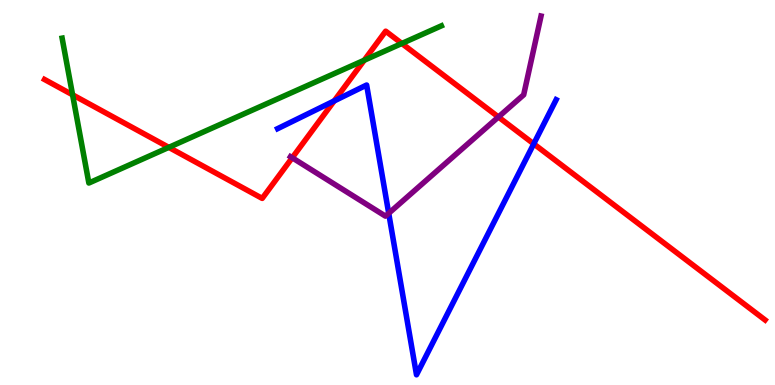[{'lines': ['blue', 'red'], 'intersections': [{'x': 4.31, 'y': 7.38}, {'x': 6.89, 'y': 6.26}]}, {'lines': ['green', 'red'], 'intersections': [{'x': 0.936, 'y': 7.54}, {'x': 2.18, 'y': 6.17}, {'x': 4.7, 'y': 8.44}, {'x': 5.18, 'y': 8.87}]}, {'lines': ['purple', 'red'], 'intersections': [{'x': 3.77, 'y': 5.9}, {'x': 6.43, 'y': 6.96}]}, {'lines': ['blue', 'green'], 'intersections': []}, {'lines': ['blue', 'purple'], 'intersections': [{'x': 5.02, 'y': 4.46}]}, {'lines': ['green', 'purple'], 'intersections': []}]